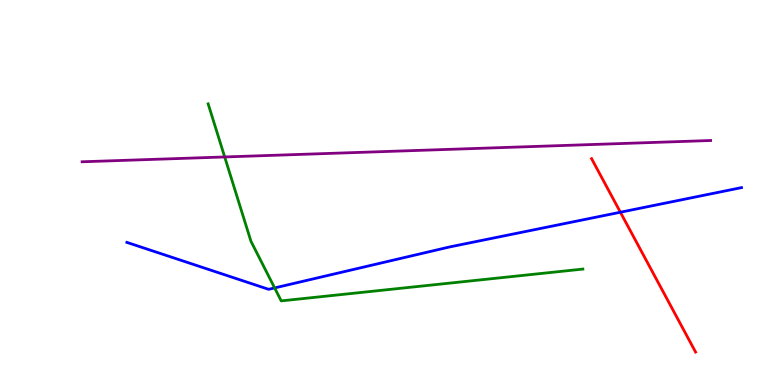[{'lines': ['blue', 'red'], 'intersections': [{'x': 8.01, 'y': 4.49}]}, {'lines': ['green', 'red'], 'intersections': []}, {'lines': ['purple', 'red'], 'intersections': []}, {'lines': ['blue', 'green'], 'intersections': [{'x': 3.54, 'y': 2.52}]}, {'lines': ['blue', 'purple'], 'intersections': []}, {'lines': ['green', 'purple'], 'intersections': [{'x': 2.9, 'y': 5.92}]}]